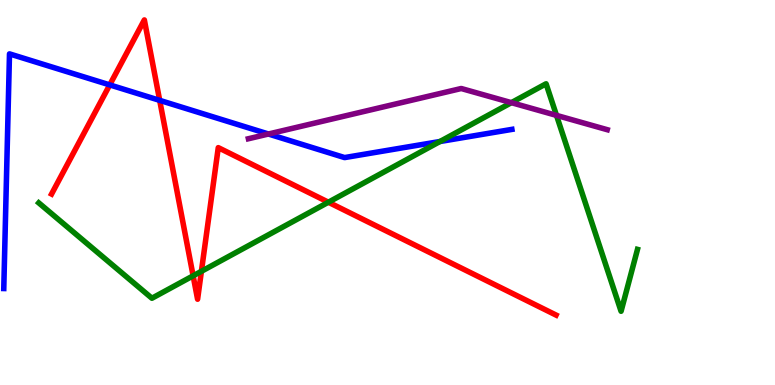[{'lines': ['blue', 'red'], 'intersections': [{'x': 1.42, 'y': 7.79}, {'x': 2.06, 'y': 7.39}]}, {'lines': ['green', 'red'], 'intersections': [{'x': 2.49, 'y': 2.84}, {'x': 2.6, 'y': 2.95}, {'x': 4.24, 'y': 4.75}]}, {'lines': ['purple', 'red'], 'intersections': []}, {'lines': ['blue', 'green'], 'intersections': [{'x': 5.68, 'y': 6.32}]}, {'lines': ['blue', 'purple'], 'intersections': [{'x': 3.46, 'y': 6.52}]}, {'lines': ['green', 'purple'], 'intersections': [{'x': 6.6, 'y': 7.33}, {'x': 7.18, 'y': 7.0}]}]